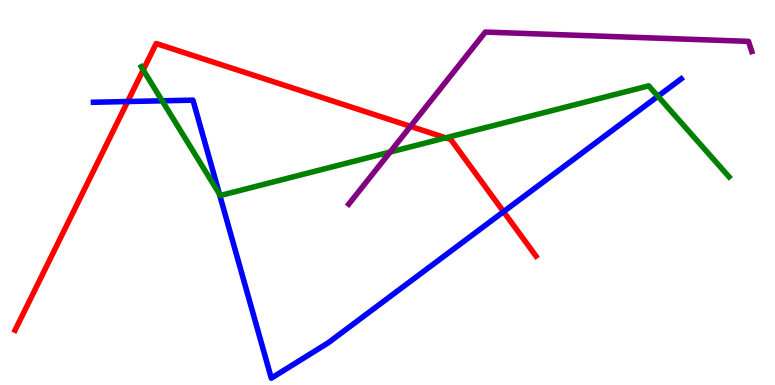[{'lines': ['blue', 'red'], 'intersections': [{'x': 1.65, 'y': 7.36}, {'x': 6.5, 'y': 4.5}]}, {'lines': ['green', 'red'], 'intersections': [{'x': 1.85, 'y': 8.18}, {'x': 5.75, 'y': 6.42}]}, {'lines': ['purple', 'red'], 'intersections': [{'x': 5.3, 'y': 6.72}]}, {'lines': ['blue', 'green'], 'intersections': [{'x': 2.09, 'y': 7.38}, {'x': 2.83, 'y': 4.96}, {'x': 8.49, 'y': 7.5}]}, {'lines': ['blue', 'purple'], 'intersections': []}, {'lines': ['green', 'purple'], 'intersections': [{'x': 5.03, 'y': 6.05}]}]